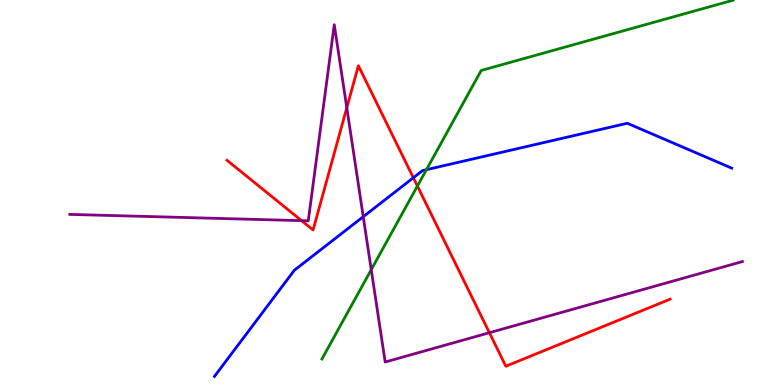[{'lines': ['blue', 'red'], 'intersections': [{'x': 5.33, 'y': 5.38}]}, {'lines': ['green', 'red'], 'intersections': [{'x': 5.39, 'y': 5.17}]}, {'lines': ['purple', 'red'], 'intersections': [{'x': 3.89, 'y': 4.27}, {'x': 4.47, 'y': 7.2}, {'x': 6.31, 'y': 1.36}]}, {'lines': ['blue', 'green'], 'intersections': [{'x': 5.5, 'y': 5.59}]}, {'lines': ['blue', 'purple'], 'intersections': [{'x': 4.69, 'y': 4.37}]}, {'lines': ['green', 'purple'], 'intersections': [{'x': 4.79, 'y': 3.0}]}]